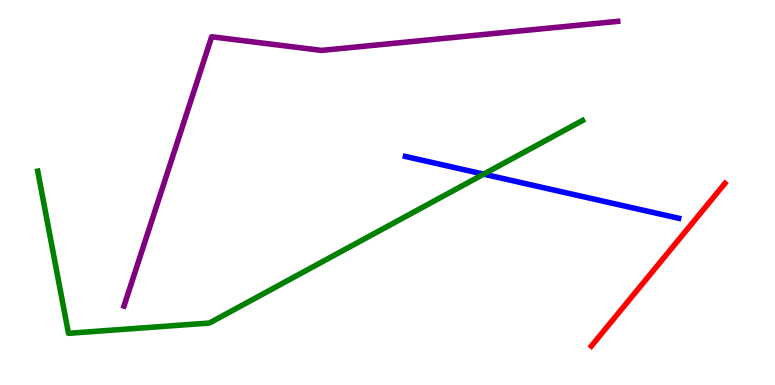[{'lines': ['blue', 'red'], 'intersections': []}, {'lines': ['green', 'red'], 'intersections': []}, {'lines': ['purple', 'red'], 'intersections': []}, {'lines': ['blue', 'green'], 'intersections': [{'x': 6.24, 'y': 5.48}]}, {'lines': ['blue', 'purple'], 'intersections': []}, {'lines': ['green', 'purple'], 'intersections': []}]